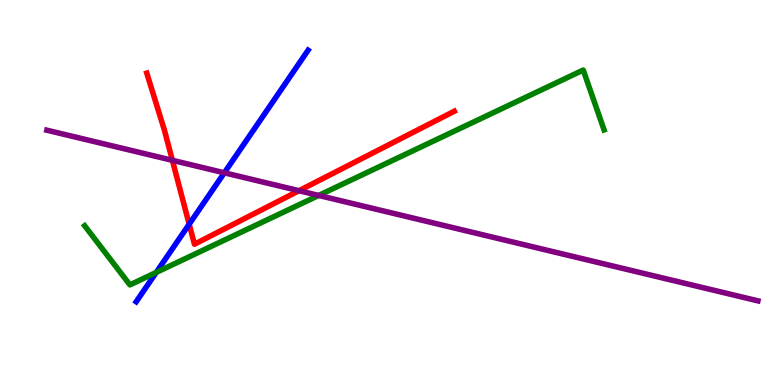[{'lines': ['blue', 'red'], 'intersections': [{'x': 2.44, 'y': 4.18}]}, {'lines': ['green', 'red'], 'intersections': []}, {'lines': ['purple', 'red'], 'intersections': [{'x': 2.22, 'y': 5.84}, {'x': 3.86, 'y': 5.05}]}, {'lines': ['blue', 'green'], 'intersections': [{'x': 2.02, 'y': 2.92}]}, {'lines': ['blue', 'purple'], 'intersections': [{'x': 2.89, 'y': 5.51}]}, {'lines': ['green', 'purple'], 'intersections': [{'x': 4.11, 'y': 4.92}]}]